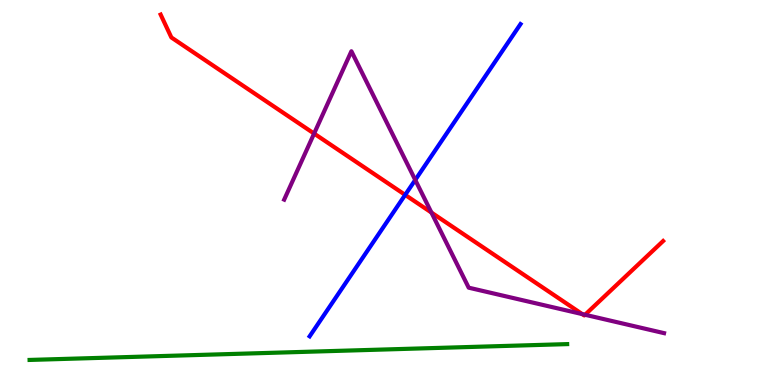[{'lines': ['blue', 'red'], 'intersections': [{'x': 5.23, 'y': 4.94}]}, {'lines': ['green', 'red'], 'intersections': []}, {'lines': ['purple', 'red'], 'intersections': [{'x': 4.05, 'y': 6.53}, {'x': 5.57, 'y': 4.48}, {'x': 7.51, 'y': 1.84}, {'x': 7.55, 'y': 1.82}]}, {'lines': ['blue', 'green'], 'intersections': []}, {'lines': ['blue', 'purple'], 'intersections': [{'x': 5.36, 'y': 5.33}]}, {'lines': ['green', 'purple'], 'intersections': []}]